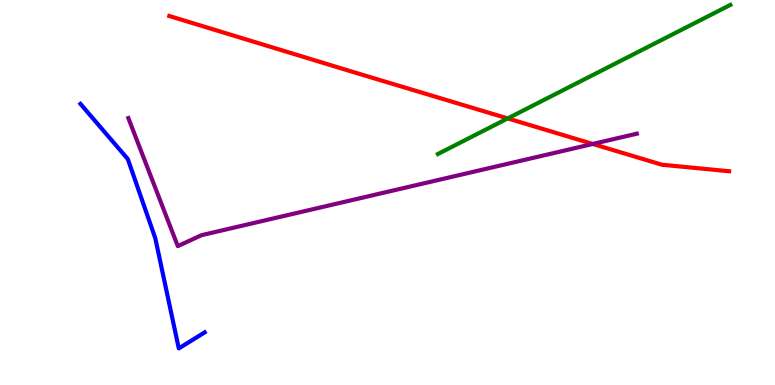[{'lines': ['blue', 'red'], 'intersections': []}, {'lines': ['green', 'red'], 'intersections': [{'x': 6.55, 'y': 6.92}]}, {'lines': ['purple', 'red'], 'intersections': [{'x': 7.65, 'y': 6.26}]}, {'lines': ['blue', 'green'], 'intersections': []}, {'lines': ['blue', 'purple'], 'intersections': []}, {'lines': ['green', 'purple'], 'intersections': []}]